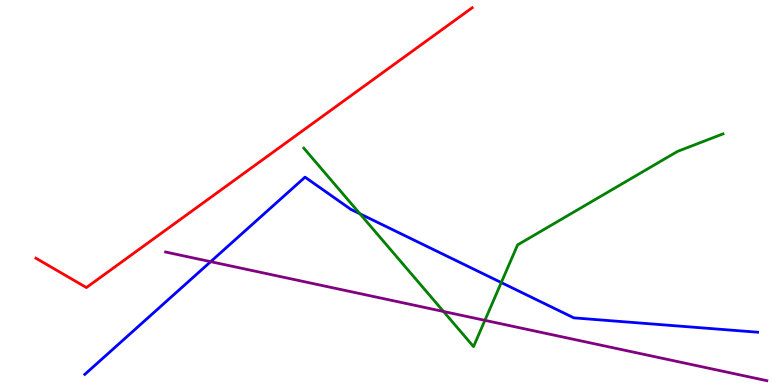[{'lines': ['blue', 'red'], 'intersections': []}, {'lines': ['green', 'red'], 'intersections': []}, {'lines': ['purple', 'red'], 'intersections': []}, {'lines': ['blue', 'green'], 'intersections': [{'x': 4.64, 'y': 4.45}, {'x': 6.47, 'y': 2.66}]}, {'lines': ['blue', 'purple'], 'intersections': [{'x': 2.72, 'y': 3.2}]}, {'lines': ['green', 'purple'], 'intersections': [{'x': 5.72, 'y': 1.91}, {'x': 6.26, 'y': 1.68}]}]